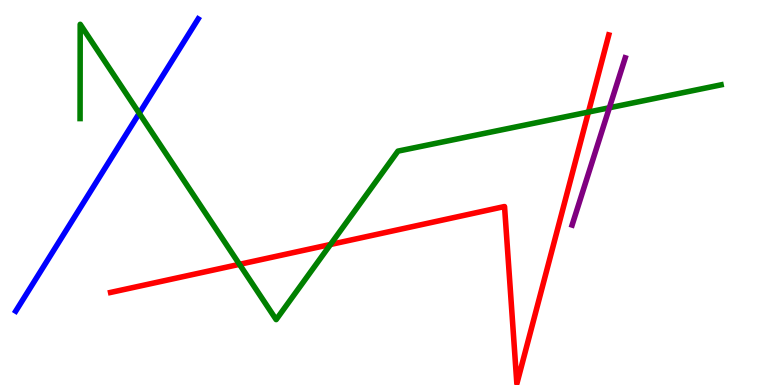[{'lines': ['blue', 'red'], 'intersections': []}, {'lines': ['green', 'red'], 'intersections': [{'x': 3.09, 'y': 3.13}, {'x': 4.26, 'y': 3.65}, {'x': 7.59, 'y': 7.09}]}, {'lines': ['purple', 'red'], 'intersections': []}, {'lines': ['blue', 'green'], 'intersections': [{'x': 1.8, 'y': 7.06}]}, {'lines': ['blue', 'purple'], 'intersections': []}, {'lines': ['green', 'purple'], 'intersections': [{'x': 7.86, 'y': 7.2}]}]